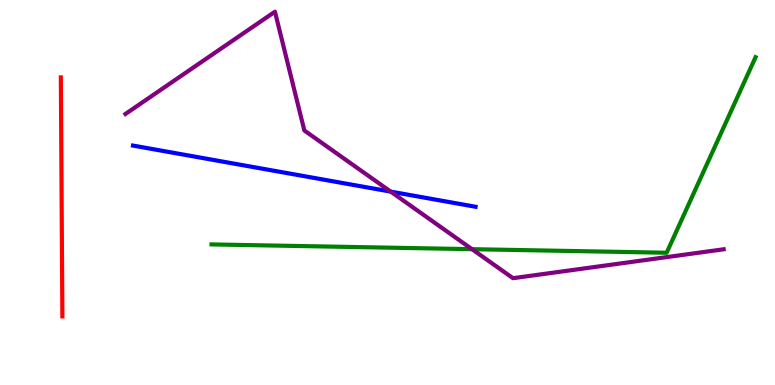[{'lines': ['blue', 'red'], 'intersections': []}, {'lines': ['green', 'red'], 'intersections': []}, {'lines': ['purple', 'red'], 'intersections': []}, {'lines': ['blue', 'green'], 'intersections': []}, {'lines': ['blue', 'purple'], 'intersections': [{'x': 5.04, 'y': 5.02}]}, {'lines': ['green', 'purple'], 'intersections': [{'x': 6.09, 'y': 3.53}]}]